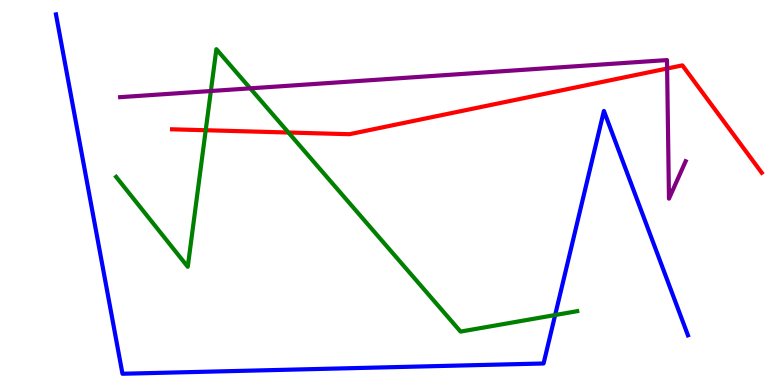[{'lines': ['blue', 'red'], 'intersections': []}, {'lines': ['green', 'red'], 'intersections': [{'x': 2.65, 'y': 6.62}, {'x': 3.72, 'y': 6.56}]}, {'lines': ['purple', 'red'], 'intersections': [{'x': 8.61, 'y': 8.22}]}, {'lines': ['blue', 'green'], 'intersections': [{'x': 7.16, 'y': 1.82}]}, {'lines': ['blue', 'purple'], 'intersections': []}, {'lines': ['green', 'purple'], 'intersections': [{'x': 2.72, 'y': 7.64}, {'x': 3.23, 'y': 7.71}]}]